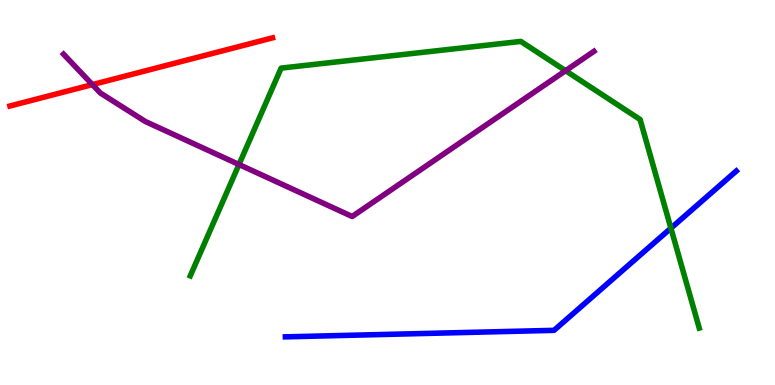[{'lines': ['blue', 'red'], 'intersections': []}, {'lines': ['green', 'red'], 'intersections': []}, {'lines': ['purple', 'red'], 'intersections': [{'x': 1.19, 'y': 7.8}]}, {'lines': ['blue', 'green'], 'intersections': [{'x': 8.66, 'y': 4.07}]}, {'lines': ['blue', 'purple'], 'intersections': []}, {'lines': ['green', 'purple'], 'intersections': [{'x': 3.08, 'y': 5.73}, {'x': 7.3, 'y': 8.16}]}]